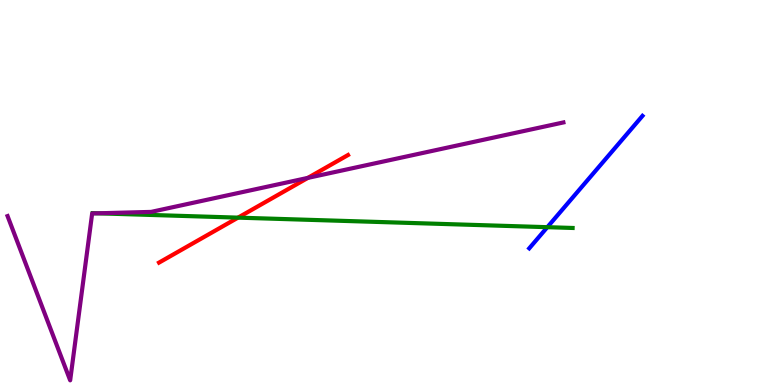[{'lines': ['blue', 'red'], 'intersections': []}, {'lines': ['green', 'red'], 'intersections': [{'x': 3.07, 'y': 4.35}]}, {'lines': ['purple', 'red'], 'intersections': [{'x': 3.97, 'y': 5.38}]}, {'lines': ['blue', 'green'], 'intersections': [{'x': 7.06, 'y': 4.1}]}, {'lines': ['blue', 'purple'], 'intersections': []}, {'lines': ['green', 'purple'], 'intersections': [{'x': 1.26, 'y': 4.46}]}]